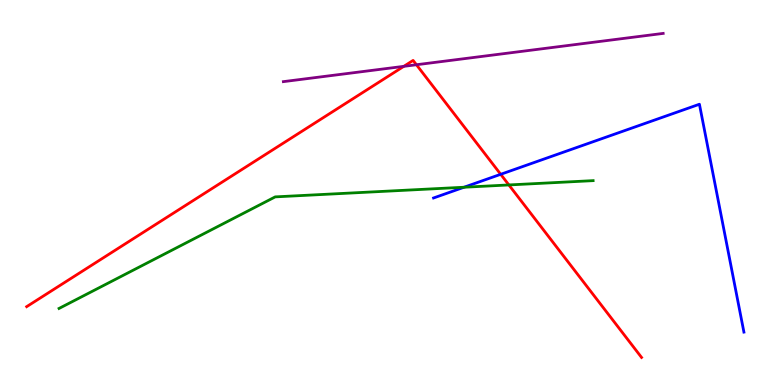[{'lines': ['blue', 'red'], 'intersections': [{'x': 6.46, 'y': 5.47}]}, {'lines': ['green', 'red'], 'intersections': [{'x': 6.57, 'y': 5.2}]}, {'lines': ['purple', 'red'], 'intersections': [{'x': 5.21, 'y': 8.28}, {'x': 5.37, 'y': 8.32}]}, {'lines': ['blue', 'green'], 'intersections': [{'x': 5.99, 'y': 5.14}]}, {'lines': ['blue', 'purple'], 'intersections': []}, {'lines': ['green', 'purple'], 'intersections': []}]